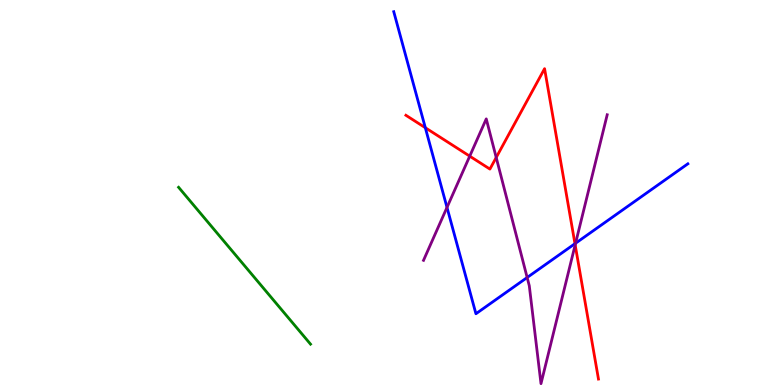[{'lines': ['blue', 'red'], 'intersections': [{'x': 5.49, 'y': 6.68}, {'x': 7.42, 'y': 3.67}]}, {'lines': ['green', 'red'], 'intersections': []}, {'lines': ['purple', 'red'], 'intersections': [{'x': 6.06, 'y': 5.94}, {'x': 6.4, 'y': 5.91}, {'x': 7.42, 'y': 3.64}]}, {'lines': ['blue', 'green'], 'intersections': []}, {'lines': ['blue', 'purple'], 'intersections': [{'x': 5.77, 'y': 4.61}, {'x': 6.8, 'y': 2.79}, {'x': 7.43, 'y': 3.68}]}, {'lines': ['green', 'purple'], 'intersections': []}]